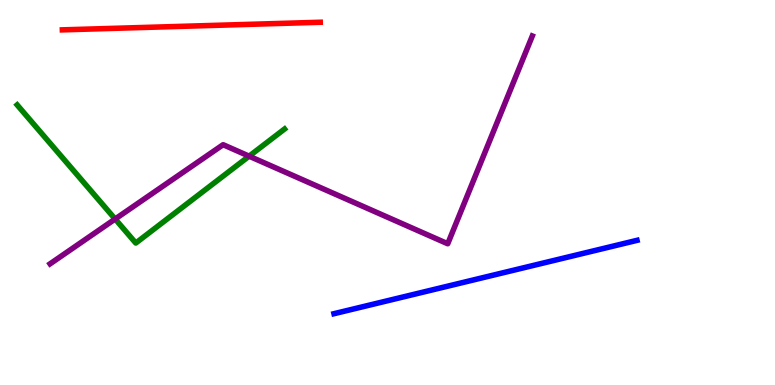[{'lines': ['blue', 'red'], 'intersections': []}, {'lines': ['green', 'red'], 'intersections': []}, {'lines': ['purple', 'red'], 'intersections': []}, {'lines': ['blue', 'green'], 'intersections': []}, {'lines': ['blue', 'purple'], 'intersections': []}, {'lines': ['green', 'purple'], 'intersections': [{'x': 1.49, 'y': 4.31}, {'x': 3.21, 'y': 5.94}]}]